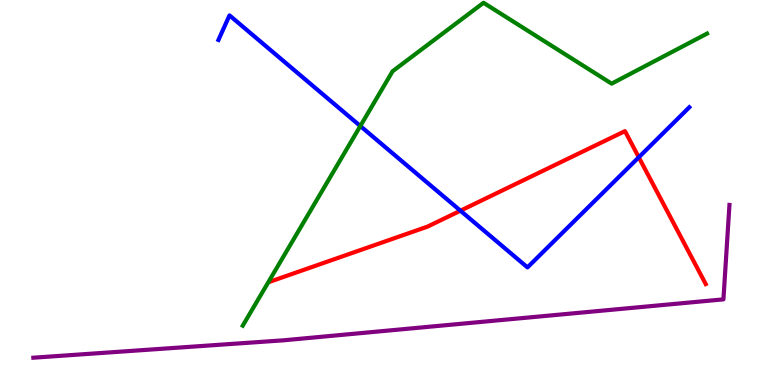[{'lines': ['blue', 'red'], 'intersections': [{'x': 5.94, 'y': 4.53}, {'x': 8.24, 'y': 5.91}]}, {'lines': ['green', 'red'], 'intersections': []}, {'lines': ['purple', 'red'], 'intersections': []}, {'lines': ['blue', 'green'], 'intersections': [{'x': 4.65, 'y': 6.73}]}, {'lines': ['blue', 'purple'], 'intersections': []}, {'lines': ['green', 'purple'], 'intersections': []}]